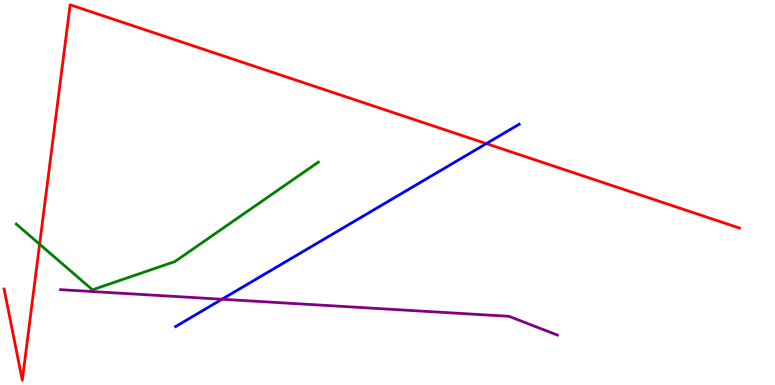[{'lines': ['blue', 'red'], 'intersections': [{'x': 6.28, 'y': 6.27}]}, {'lines': ['green', 'red'], 'intersections': [{'x': 0.511, 'y': 3.66}]}, {'lines': ['purple', 'red'], 'intersections': []}, {'lines': ['blue', 'green'], 'intersections': []}, {'lines': ['blue', 'purple'], 'intersections': [{'x': 2.86, 'y': 2.23}]}, {'lines': ['green', 'purple'], 'intersections': []}]